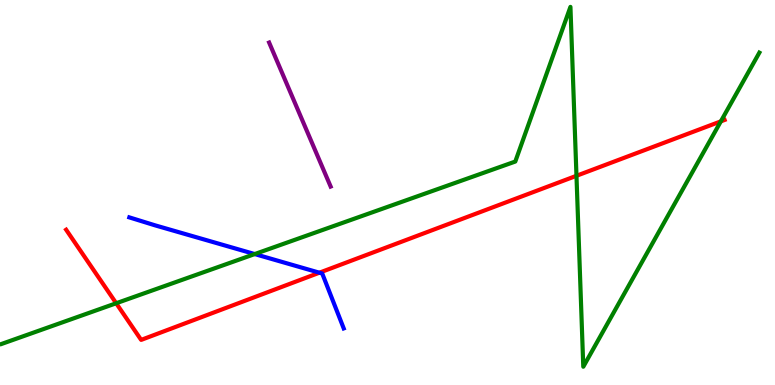[{'lines': ['blue', 'red'], 'intersections': [{'x': 4.12, 'y': 2.92}]}, {'lines': ['green', 'red'], 'intersections': [{'x': 1.5, 'y': 2.12}, {'x': 7.44, 'y': 5.43}, {'x': 9.3, 'y': 6.85}]}, {'lines': ['purple', 'red'], 'intersections': []}, {'lines': ['blue', 'green'], 'intersections': [{'x': 3.29, 'y': 3.4}]}, {'lines': ['blue', 'purple'], 'intersections': []}, {'lines': ['green', 'purple'], 'intersections': []}]